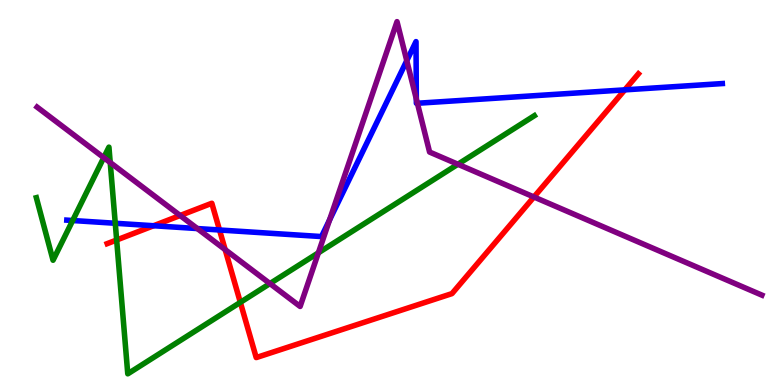[{'lines': ['blue', 'red'], 'intersections': [{'x': 1.98, 'y': 4.14}, {'x': 2.83, 'y': 4.03}, {'x': 8.06, 'y': 7.67}]}, {'lines': ['green', 'red'], 'intersections': [{'x': 1.51, 'y': 3.77}, {'x': 3.1, 'y': 2.15}]}, {'lines': ['purple', 'red'], 'intersections': [{'x': 2.32, 'y': 4.4}, {'x': 2.91, 'y': 3.52}, {'x': 6.89, 'y': 4.88}]}, {'lines': ['blue', 'green'], 'intersections': [{'x': 0.938, 'y': 4.27}, {'x': 1.49, 'y': 4.2}]}, {'lines': ['blue', 'purple'], 'intersections': [{'x': 2.55, 'y': 4.06}, {'x': 4.25, 'y': 4.29}, {'x': 5.25, 'y': 8.42}, {'x': 5.37, 'y': 7.43}, {'x': 5.39, 'y': 7.32}]}, {'lines': ['green', 'purple'], 'intersections': [{'x': 1.34, 'y': 5.91}, {'x': 1.42, 'y': 5.78}, {'x': 3.48, 'y': 2.63}, {'x': 4.11, 'y': 3.43}, {'x': 5.91, 'y': 5.73}]}]